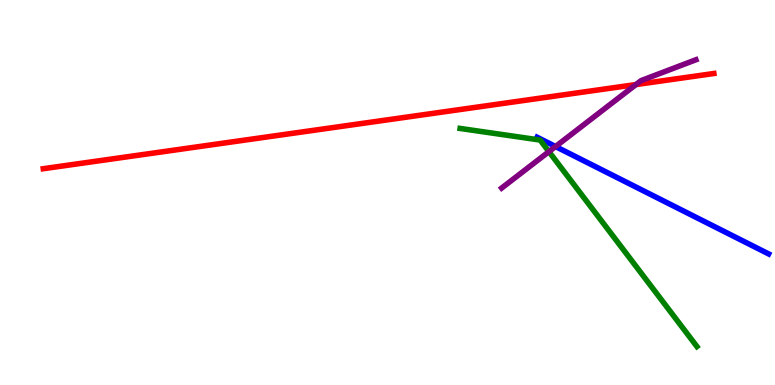[{'lines': ['blue', 'red'], 'intersections': []}, {'lines': ['green', 'red'], 'intersections': []}, {'lines': ['purple', 'red'], 'intersections': [{'x': 8.21, 'y': 7.8}]}, {'lines': ['blue', 'green'], 'intersections': []}, {'lines': ['blue', 'purple'], 'intersections': [{'x': 7.17, 'y': 6.19}]}, {'lines': ['green', 'purple'], 'intersections': [{'x': 7.08, 'y': 6.06}]}]